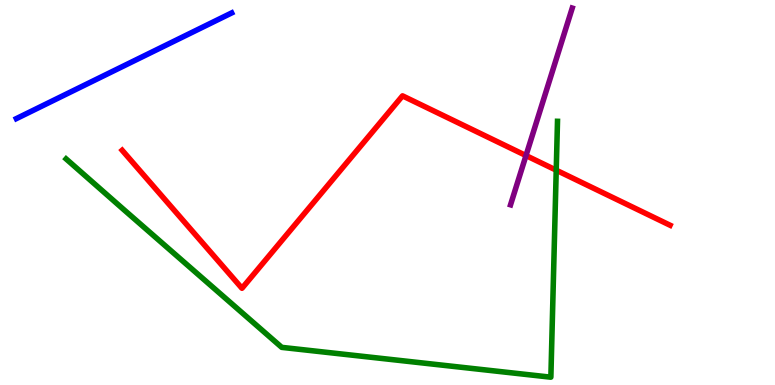[{'lines': ['blue', 'red'], 'intersections': []}, {'lines': ['green', 'red'], 'intersections': [{'x': 7.18, 'y': 5.58}]}, {'lines': ['purple', 'red'], 'intersections': [{'x': 6.79, 'y': 5.96}]}, {'lines': ['blue', 'green'], 'intersections': []}, {'lines': ['blue', 'purple'], 'intersections': []}, {'lines': ['green', 'purple'], 'intersections': []}]